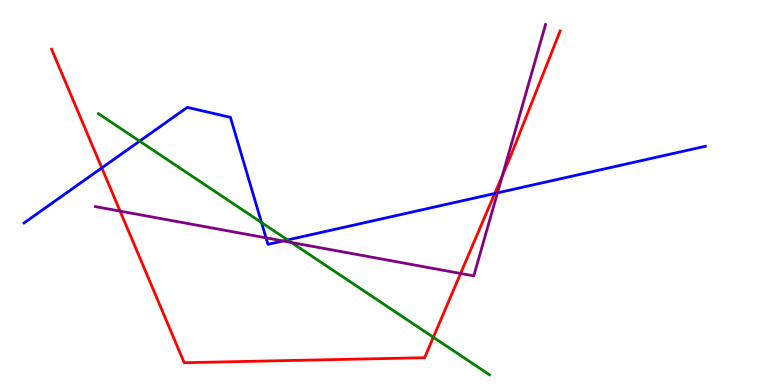[{'lines': ['blue', 'red'], 'intersections': [{'x': 1.31, 'y': 5.64}, {'x': 6.38, 'y': 4.97}]}, {'lines': ['green', 'red'], 'intersections': [{'x': 5.59, 'y': 1.24}]}, {'lines': ['purple', 'red'], 'intersections': [{'x': 1.55, 'y': 4.52}, {'x': 5.94, 'y': 2.9}, {'x': 6.48, 'y': 5.45}]}, {'lines': ['blue', 'green'], 'intersections': [{'x': 1.8, 'y': 6.33}, {'x': 3.37, 'y': 4.22}, {'x': 3.71, 'y': 3.77}]}, {'lines': ['blue', 'purple'], 'intersections': [{'x': 3.43, 'y': 3.82}, {'x': 3.65, 'y': 3.74}, {'x': 6.42, 'y': 4.99}]}, {'lines': ['green', 'purple'], 'intersections': [{'x': 3.76, 'y': 3.7}]}]